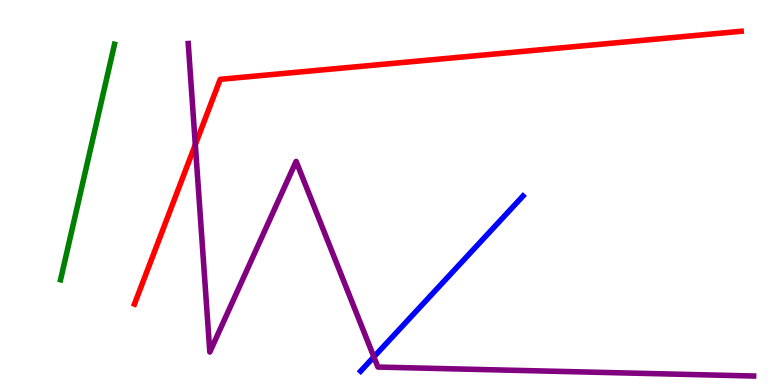[{'lines': ['blue', 'red'], 'intersections': []}, {'lines': ['green', 'red'], 'intersections': []}, {'lines': ['purple', 'red'], 'intersections': [{'x': 2.52, 'y': 6.24}]}, {'lines': ['blue', 'green'], 'intersections': []}, {'lines': ['blue', 'purple'], 'intersections': [{'x': 4.82, 'y': 0.73}]}, {'lines': ['green', 'purple'], 'intersections': []}]